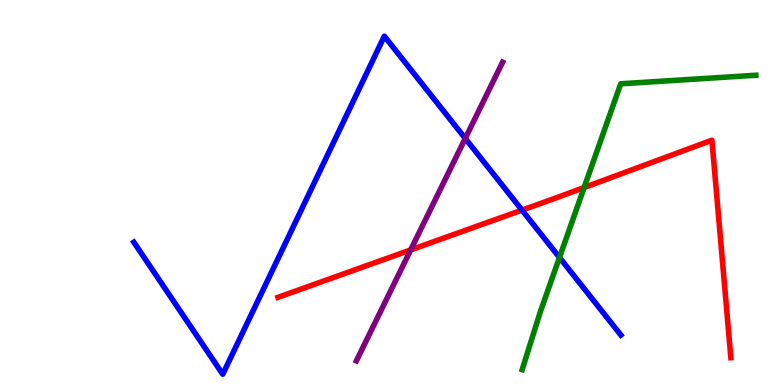[{'lines': ['blue', 'red'], 'intersections': [{'x': 6.74, 'y': 4.54}]}, {'lines': ['green', 'red'], 'intersections': [{'x': 7.54, 'y': 5.13}]}, {'lines': ['purple', 'red'], 'intersections': [{'x': 5.3, 'y': 3.51}]}, {'lines': ['blue', 'green'], 'intersections': [{'x': 7.22, 'y': 3.31}]}, {'lines': ['blue', 'purple'], 'intersections': [{'x': 6.0, 'y': 6.4}]}, {'lines': ['green', 'purple'], 'intersections': []}]